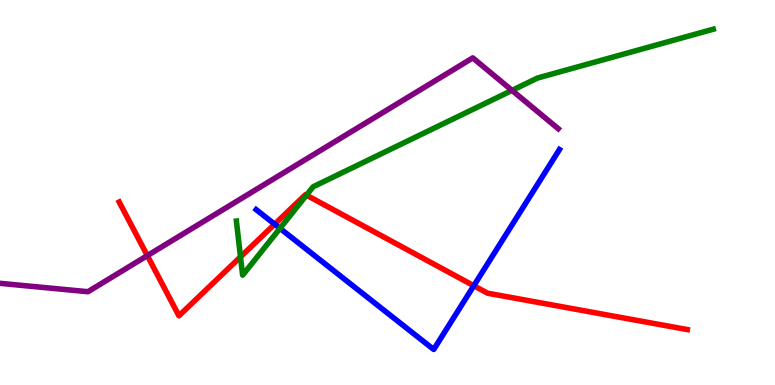[{'lines': ['blue', 'red'], 'intersections': [{'x': 3.54, 'y': 4.18}, {'x': 6.11, 'y': 2.58}]}, {'lines': ['green', 'red'], 'intersections': [{'x': 3.1, 'y': 3.33}, {'x': 3.95, 'y': 4.93}]}, {'lines': ['purple', 'red'], 'intersections': [{'x': 1.9, 'y': 3.36}]}, {'lines': ['blue', 'green'], 'intersections': [{'x': 3.61, 'y': 4.07}]}, {'lines': ['blue', 'purple'], 'intersections': []}, {'lines': ['green', 'purple'], 'intersections': [{'x': 6.61, 'y': 7.65}]}]